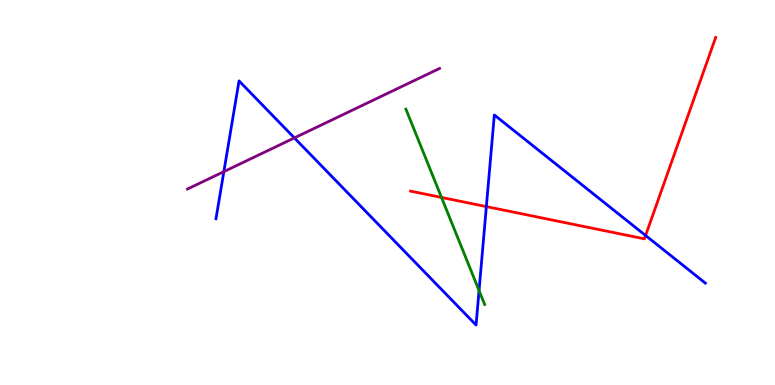[{'lines': ['blue', 'red'], 'intersections': [{'x': 6.28, 'y': 4.63}, {'x': 8.33, 'y': 3.88}]}, {'lines': ['green', 'red'], 'intersections': [{'x': 5.7, 'y': 4.87}]}, {'lines': ['purple', 'red'], 'intersections': []}, {'lines': ['blue', 'green'], 'intersections': [{'x': 6.18, 'y': 2.45}]}, {'lines': ['blue', 'purple'], 'intersections': [{'x': 2.89, 'y': 5.54}, {'x': 3.8, 'y': 6.42}]}, {'lines': ['green', 'purple'], 'intersections': []}]